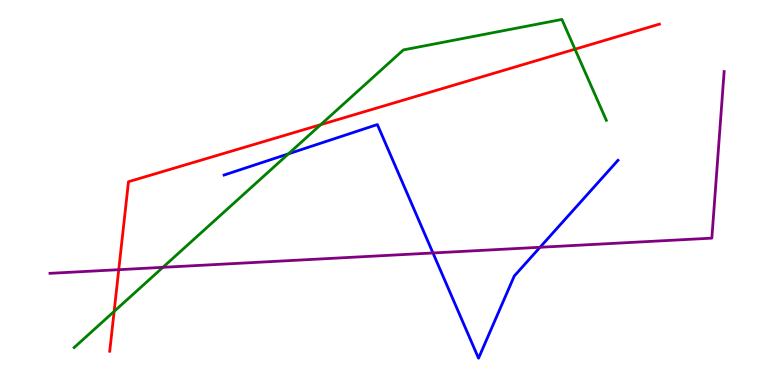[{'lines': ['blue', 'red'], 'intersections': []}, {'lines': ['green', 'red'], 'intersections': [{'x': 1.47, 'y': 1.91}, {'x': 4.14, 'y': 6.76}, {'x': 7.42, 'y': 8.72}]}, {'lines': ['purple', 'red'], 'intersections': [{'x': 1.53, 'y': 3.0}]}, {'lines': ['blue', 'green'], 'intersections': [{'x': 3.72, 'y': 6.0}]}, {'lines': ['blue', 'purple'], 'intersections': [{'x': 5.59, 'y': 3.43}, {'x': 6.97, 'y': 3.58}]}, {'lines': ['green', 'purple'], 'intersections': [{'x': 2.1, 'y': 3.06}]}]